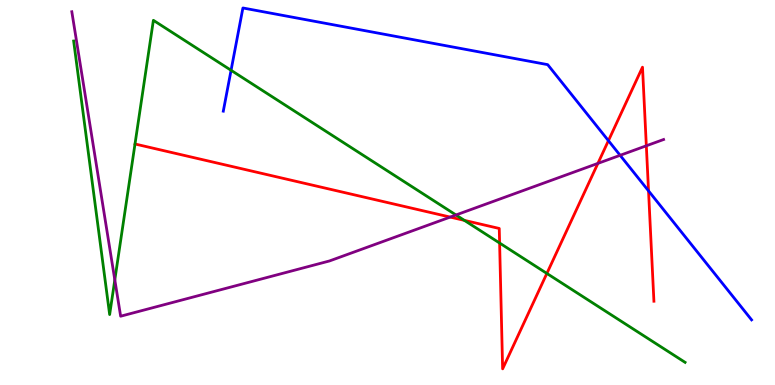[{'lines': ['blue', 'red'], 'intersections': [{'x': 7.85, 'y': 6.35}, {'x': 8.37, 'y': 5.04}]}, {'lines': ['green', 'red'], 'intersections': [{'x': 5.99, 'y': 4.28}, {'x': 6.45, 'y': 3.69}, {'x': 7.06, 'y': 2.9}]}, {'lines': ['purple', 'red'], 'intersections': [{'x': 5.81, 'y': 4.36}, {'x': 7.71, 'y': 5.76}, {'x': 8.34, 'y': 6.21}]}, {'lines': ['blue', 'green'], 'intersections': [{'x': 2.98, 'y': 8.17}]}, {'lines': ['blue', 'purple'], 'intersections': [{'x': 8.0, 'y': 5.97}]}, {'lines': ['green', 'purple'], 'intersections': [{'x': 1.48, 'y': 2.73}, {'x': 5.88, 'y': 4.42}]}]